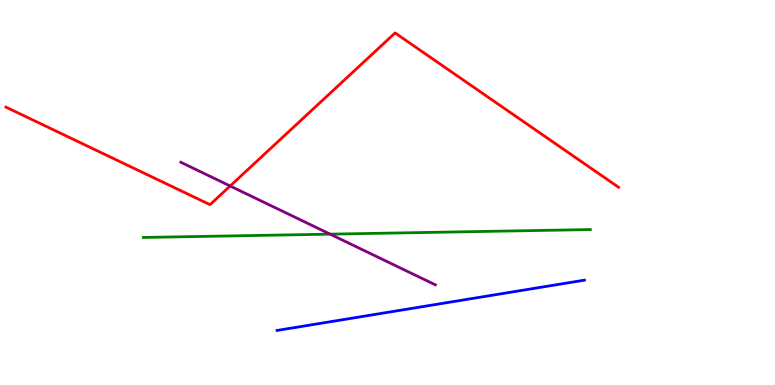[{'lines': ['blue', 'red'], 'intersections': []}, {'lines': ['green', 'red'], 'intersections': []}, {'lines': ['purple', 'red'], 'intersections': [{'x': 2.97, 'y': 5.17}]}, {'lines': ['blue', 'green'], 'intersections': []}, {'lines': ['blue', 'purple'], 'intersections': []}, {'lines': ['green', 'purple'], 'intersections': [{'x': 4.26, 'y': 3.92}]}]